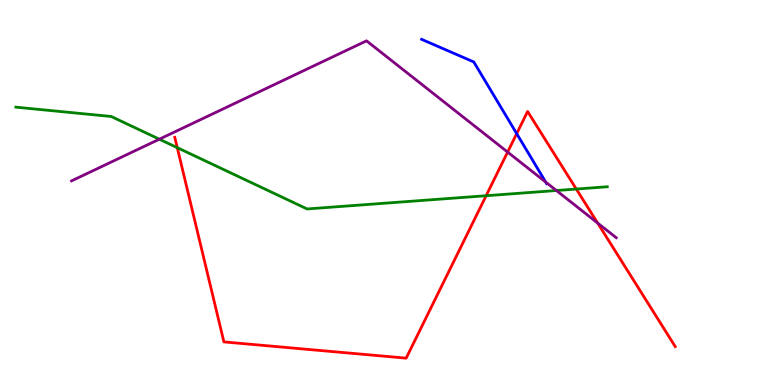[{'lines': ['blue', 'red'], 'intersections': [{'x': 6.67, 'y': 6.53}]}, {'lines': ['green', 'red'], 'intersections': [{'x': 2.29, 'y': 6.16}, {'x': 6.27, 'y': 4.92}, {'x': 7.44, 'y': 5.09}]}, {'lines': ['purple', 'red'], 'intersections': [{'x': 6.55, 'y': 6.05}, {'x': 7.71, 'y': 4.21}]}, {'lines': ['blue', 'green'], 'intersections': []}, {'lines': ['blue', 'purple'], 'intersections': [{'x': 7.04, 'y': 5.27}]}, {'lines': ['green', 'purple'], 'intersections': [{'x': 2.06, 'y': 6.38}, {'x': 7.18, 'y': 5.05}]}]